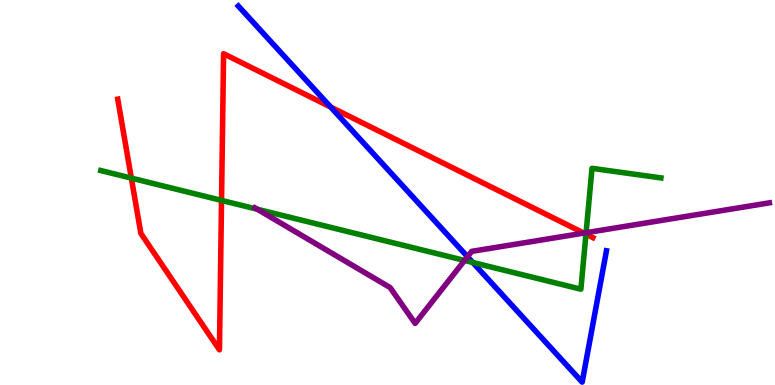[{'lines': ['blue', 'red'], 'intersections': [{'x': 4.27, 'y': 7.22}]}, {'lines': ['green', 'red'], 'intersections': [{'x': 1.69, 'y': 5.37}, {'x': 2.86, 'y': 4.79}, {'x': 7.56, 'y': 3.92}]}, {'lines': ['purple', 'red'], 'intersections': [{'x': 7.53, 'y': 3.95}]}, {'lines': ['blue', 'green'], 'intersections': [{'x': 6.1, 'y': 3.18}]}, {'lines': ['blue', 'purple'], 'intersections': [{'x': 6.03, 'y': 3.33}]}, {'lines': ['green', 'purple'], 'intersections': [{'x': 3.32, 'y': 4.57}, {'x': 5.99, 'y': 3.24}, {'x': 7.56, 'y': 3.96}]}]